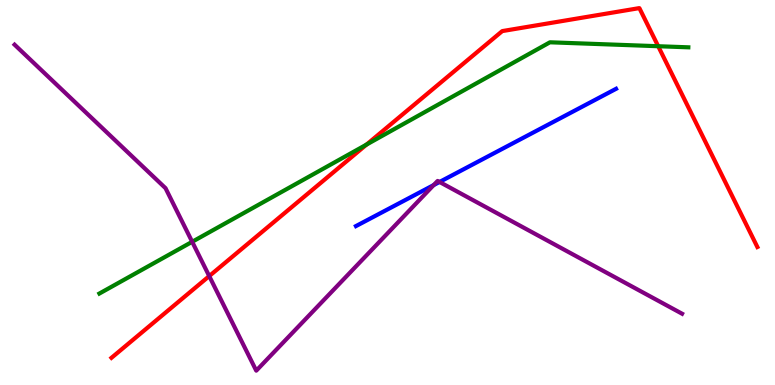[{'lines': ['blue', 'red'], 'intersections': []}, {'lines': ['green', 'red'], 'intersections': [{'x': 4.73, 'y': 6.25}, {'x': 8.49, 'y': 8.8}]}, {'lines': ['purple', 'red'], 'intersections': [{'x': 2.7, 'y': 2.83}]}, {'lines': ['blue', 'green'], 'intersections': []}, {'lines': ['blue', 'purple'], 'intersections': [{'x': 5.6, 'y': 5.19}, {'x': 5.67, 'y': 5.27}]}, {'lines': ['green', 'purple'], 'intersections': [{'x': 2.48, 'y': 3.72}]}]